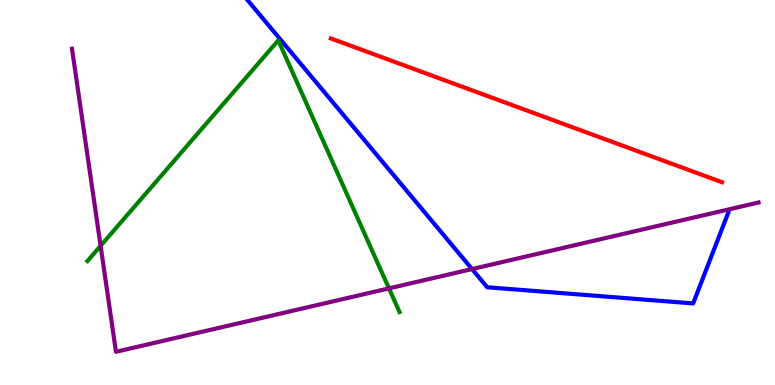[{'lines': ['blue', 'red'], 'intersections': []}, {'lines': ['green', 'red'], 'intersections': []}, {'lines': ['purple', 'red'], 'intersections': []}, {'lines': ['blue', 'green'], 'intersections': []}, {'lines': ['blue', 'purple'], 'intersections': [{'x': 6.09, 'y': 3.01}]}, {'lines': ['green', 'purple'], 'intersections': [{'x': 1.3, 'y': 3.61}, {'x': 5.02, 'y': 2.51}]}]